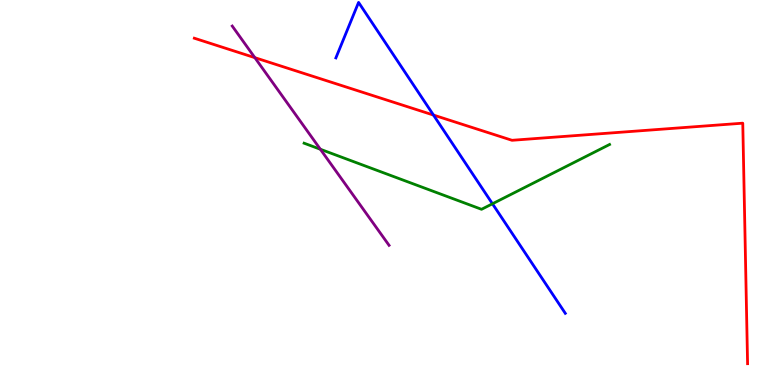[{'lines': ['blue', 'red'], 'intersections': [{'x': 5.59, 'y': 7.01}]}, {'lines': ['green', 'red'], 'intersections': []}, {'lines': ['purple', 'red'], 'intersections': [{'x': 3.29, 'y': 8.5}]}, {'lines': ['blue', 'green'], 'intersections': [{'x': 6.35, 'y': 4.71}]}, {'lines': ['blue', 'purple'], 'intersections': []}, {'lines': ['green', 'purple'], 'intersections': [{'x': 4.13, 'y': 6.12}]}]